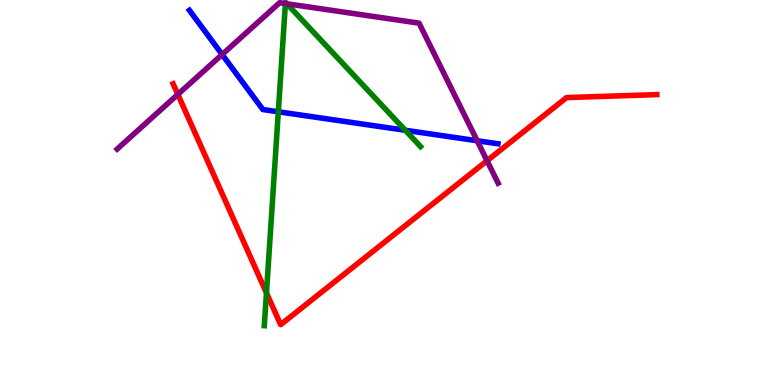[{'lines': ['blue', 'red'], 'intersections': []}, {'lines': ['green', 'red'], 'intersections': [{'x': 3.44, 'y': 2.39}]}, {'lines': ['purple', 'red'], 'intersections': [{'x': 2.29, 'y': 7.55}, {'x': 6.28, 'y': 5.83}]}, {'lines': ['blue', 'green'], 'intersections': [{'x': 3.59, 'y': 7.1}, {'x': 5.23, 'y': 6.62}]}, {'lines': ['blue', 'purple'], 'intersections': [{'x': 2.87, 'y': 8.58}, {'x': 6.16, 'y': 6.34}]}, {'lines': ['green', 'purple'], 'intersections': [{'x': 3.68, 'y': 9.91}, {'x': 3.7, 'y': 9.9}]}]